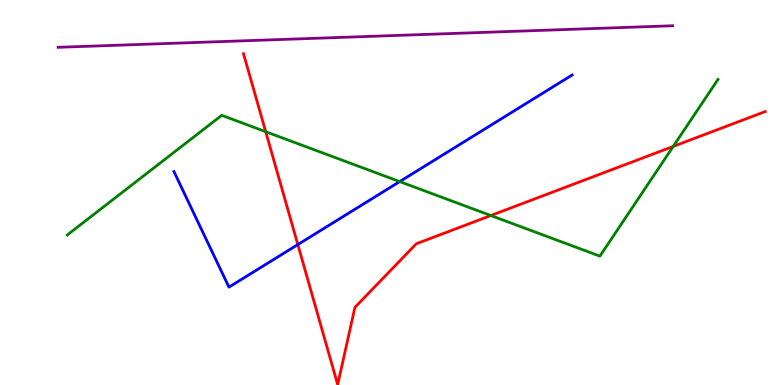[{'lines': ['blue', 'red'], 'intersections': [{'x': 3.84, 'y': 3.65}]}, {'lines': ['green', 'red'], 'intersections': [{'x': 3.43, 'y': 6.58}, {'x': 6.33, 'y': 4.4}, {'x': 8.69, 'y': 6.2}]}, {'lines': ['purple', 'red'], 'intersections': []}, {'lines': ['blue', 'green'], 'intersections': [{'x': 5.16, 'y': 5.28}]}, {'lines': ['blue', 'purple'], 'intersections': []}, {'lines': ['green', 'purple'], 'intersections': []}]